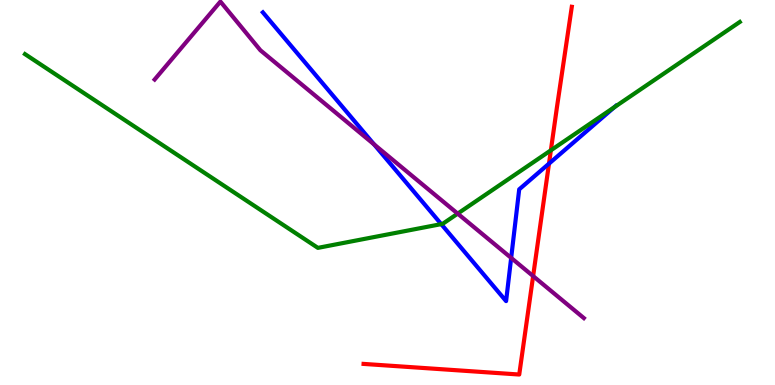[{'lines': ['blue', 'red'], 'intersections': [{'x': 7.08, 'y': 5.75}]}, {'lines': ['green', 'red'], 'intersections': [{'x': 7.11, 'y': 6.1}]}, {'lines': ['purple', 'red'], 'intersections': [{'x': 6.88, 'y': 2.83}]}, {'lines': ['blue', 'green'], 'intersections': [{'x': 5.69, 'y': 4.18}, {'x': 7.93, 'y': 7.22}]}, {'lines': ['blue', 'purple'], 'intersections': [{'x': 4.83, 'y': 6.25}, {'x': 6.6, 'y': 3.3}]}, {'lines': ['green', 'purple'], 'intersections': [{'x': 5.91, 'y': 4.45}]}]